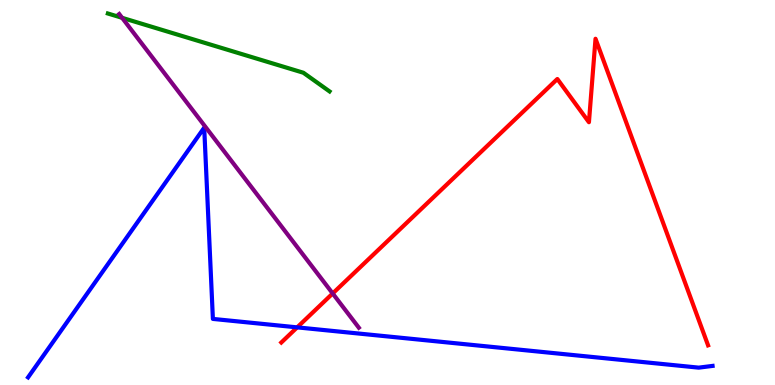[{'lines': ['blue', 'red'], 'intersections': [{'x': 3.83, 'y': 1.5}]}, {'lines': ['green', 'red'], 'intersections': []}, {'lines': ['purple', 'red'], 'intersections': [{'x': 4.29, 'y': 2.38}]}, {'lines': ['blue', 'green'], 'intersections': []}, {'lines': ['blue', 'purple'], 'intersections': []}, {'lines': ['green', 'purple'], 'intersections': [{'x': 1.58, 'y': 9.54}]}]